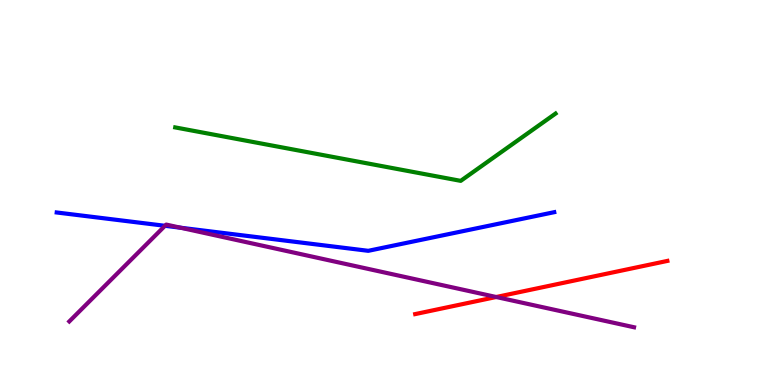[{'lines': ['blue', 'red'], 'intersections': []}, {'lines': ['green', 'red'], 'intersections': []}, {'lines': ['purple', 'red'], 'intersections': [{'x': 6.4, 'y': 2.29}]}, {'lines': ['blue', 'green'], 'intersections': []}, {'lines': ['blue', 'purple'], 'intersections': [{'x': 2.13, 'y': 4.13}, {'x': 2.33, 'y': 4.09}]}, {'lines': ['green', 'purple'], 'intersections': []}]